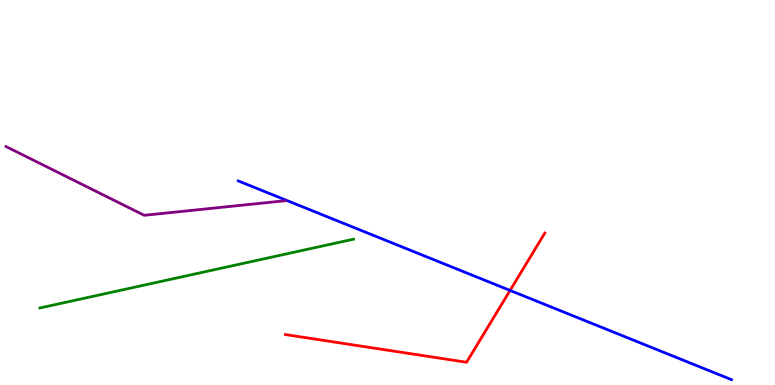[{'lines': ['blue', 'red'], 'intersections': [{'x': 6.58, 'y': 2.46}]}, {'lines': ['green', 'red'], 'intersections': []}, {'lines': ['purple', 'red'], 'intersections': []}, {'lines': ['blue', 'green'], 'intersections': []}, {'lines': ['blue', 'purple'], 'intersections': []}, {'lines': ['green', 'purple'], 'intersections': []}]